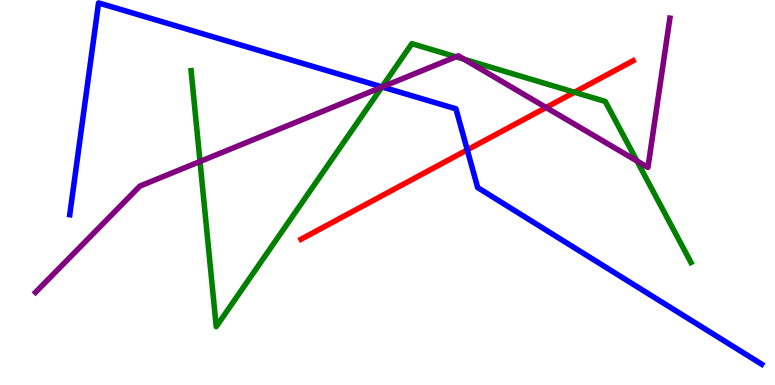[{'lines': ['blue', 'red'], 'intersections': [{'x': 6.03, 'y': 6.11}]}, {'lines': ['green', 'red'], 'intersections': [{'x': 7.41, 'y': 7.6}]}, {'lines': ['purple', 'red'], 'intersections': [{'x': 7.05, 'y': 7.21}]}, {'lines': ['blue', 'green'], 'intersections': [{'x': 4.93, 'y': 7.74}]}, {'lines': ['blue', 'purple'], 'intersections': [{'x': 4.93, 'y': 7.74}]}, {'lines': ['green', 'purple'], 'intersections': [{'x': 2.58, 'y': 5.81}, {'x': 4.93, 'y': 7.74}, {'x': 5.88, 'y': 8.52}, {'x': 5.99, 'y': 8.46}, {'x': 8.22, 'y': 5.82}]}]